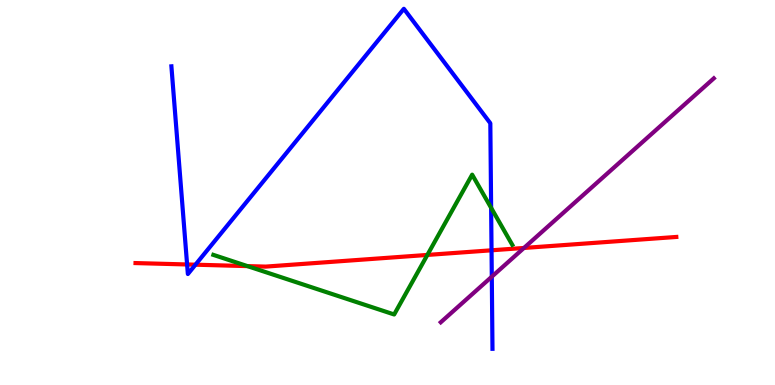[{'lines': ['blue', 'red'], 'intersections': [{'x': 2.41, 'y': 3.13}, {'x': 2.52, 'y': 3.12}, {'x': 6.34, 'y': 3.5}]}, {'lines': ['green', 'red'], 'intersections': [{'x': 3.19, 'y': 3.09}, {'x': 5.51, 'y': 3.38}]}, {'lines': ['purple', 'red'], 'intersections': [{'x': 6.76, 'y': 3.56}]}, {'lines': ['blue', 'green'], 'intersections': [{'x': 6.34, 'y': 4.6}]}, {'lines': ['blue', 'purple'], 'intersections': [{'x': 6.35, 'y': 2.81}]}, {'lines': ['green', 'purple'], 'intersections': []}]